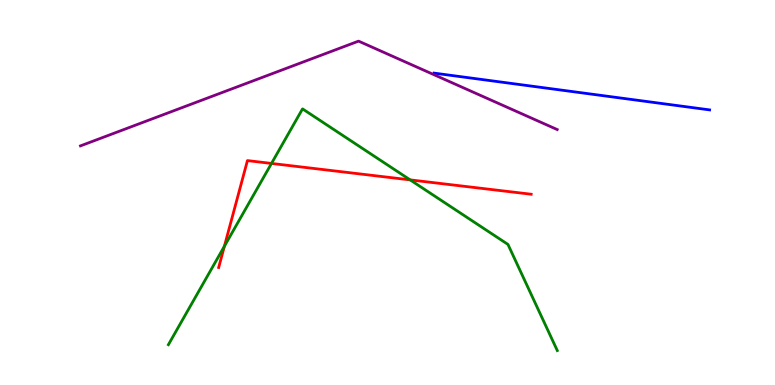[{'lines': ['blue', 'red'], 'intersections': []}, {'lines': ['green', 'red'], 'intersections': [{'x': 2.9, 'y': 3.6}, {'x': 3.5, 'y': 5.75}, {'x': 5.29, 'y': 5.33}]}, {'lines': ['purple', 'red'], 'intersections': []}, {'lines': ['blue', 'green'], 'intersections': []}, {'lines': ['blue', 'purple'], 'intersections': []}, {'lines': ['green', 'purple'], 'intersections': []}]